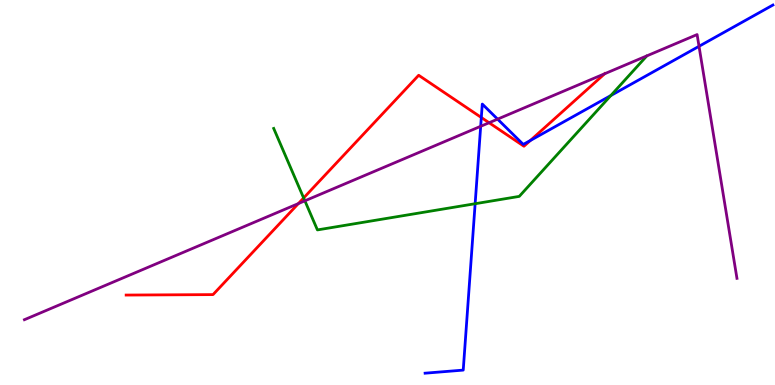[{'lines': ['blue', 'red'], 'intersections': [{'x': 6.21, 'y': 6.95}, {'x': 6.84, 'y': 6.35}]}, {'lines': ['green', 'red'], 'intersections': [{'x': 3.92, 'y': 4.86}]}, {'lines': ['purple', 'red'], 'intersections': [{'x': 3.85, 'y': 4.71}, {'x': 6.31, 'y': 6.81}, {'x': 7.8, 'y': 8.08}]}, {'lines': ['blue', 'green'], 'intersections': [{'x': 6.13, 'y': 4.71}, {'x': 7.88, 'y': 7.52}]}, {'lines': ['blue', 'purple'], 'intersections': [{'x': 6.2, 'y': 6.72}, {'x': 6.42, 'y': 6.91}, {'x': 9.02, 'y': 8.8}]}, {'lines': ['green', 'purple'], 'intersections': [{'x': 3.93, 'y': 4.78}]}]